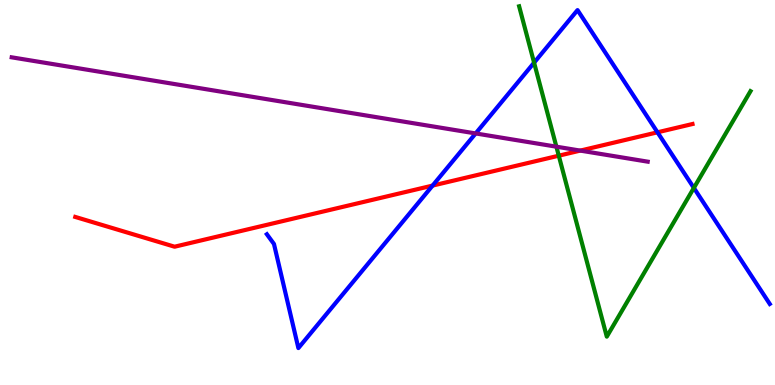[{'lines': ['blue', 'red'], 'intersections': [{'x': 5.58, 'y': 5.18}, {'x': 8.48, 'y': 6.56}]}, {'lines': ['green', 'red'], 'intersections': [{'x': 7.21, 'y': 5.96}]}, {'lines': ['purple', 'red'], 'intersections': [{'x': 7.49, 'y': 6.09}]}, {'lines': ['blue', 'green'], 'intersections': [{'x': 6.89, 'y': 8.37}, {'x': 8.95, 'y': 5.12}]}, {'lines': ['blue', 'purple'], 'intersections': [{'x': 6.14, 'y': 6.53}]}, {'lines': ['green', 'purple'], 'intersections': [{'x': 7.18, 'y': 6.19}]}]